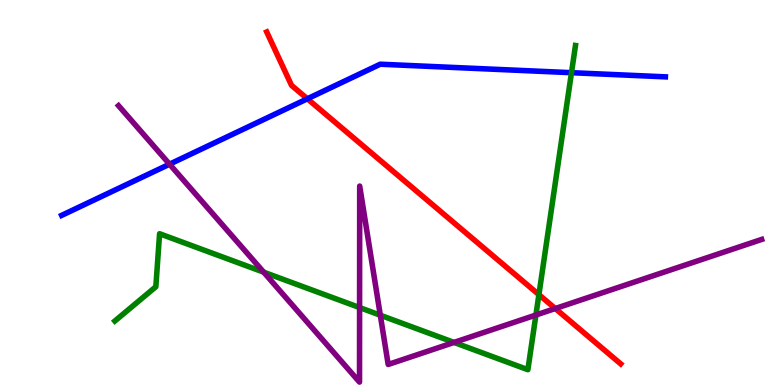[{'lines': ['blue', 'red'], 'intersections': [{'x': 3.97, 'y': 7.43}]}, {'lines': ['green', 'red'], 'intersections': [{'x': 6.95, 'y': 2.35}]}, {'lines': ['purple', 'red'], 'intersections': [{'x': 7.17, 'y': 1.99}]}, {'lines': ['blue', 'green'], 'intersections': [{'x': 7.37, 'y': 8.11}]}, {'lines': ['blue', 'purple'], 'intersections': [{'x': 2.19, 'y': 5.74}]}, {'lines': ['green', 'purple'], 'intersections': [{'x': 3.4, 'y': 2.93}, {'x': 4.64, 'y': 2.01}, {'x': 4.91, 'y': 1.81}, {'x': 5.86, 'y': 1.11}, {'x': 6.91, 'y': 1.82}]}]